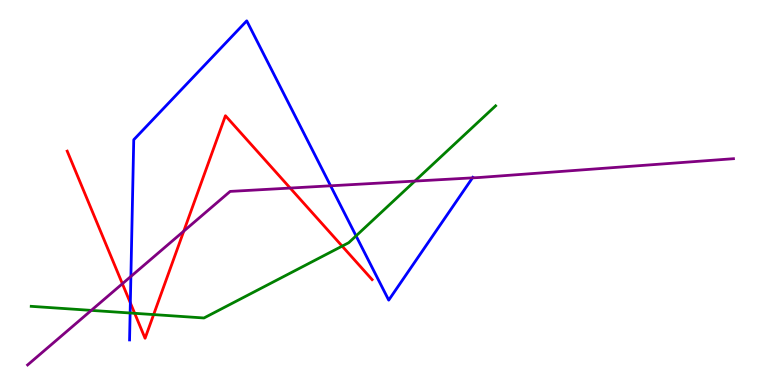[{'lines': ['blue', 'red'], 'intersections': [{'x': 1.68, 'y': 2.13}]}, {'lines': ['green', 'red'], 'intersections': [{'x': 1.74, 'y': 1.86}, {'x': 1.98, 'y': 1.83}, {'x': 4.41, 'y': 3.61}]}, {'lines': ['purple', 'red'], 'intersections': [{'x': 1.58, 'y': 2.63}, {'x': 2.37, 'y': 4.0}, {'x': 3.74, 'y': 5.12}]}, {'lines': ['blue', 'green'], 'intersections': [{'x': 1.68, 'y': 1.87}, {'x': 4.59, 'y': 3.87}]}, {'lines': ['blue', 'purple'], 'intersections': [{'x': 1.69, 'y': 2.82}, {'x': 4.27, 'y': 5.17}, {'x': 6.1, 'y': 5.38}]}, {'lines': ['green', 'purple'], 'intersections': [{'x': 1.18, 'y': 1.94}, {'x': 5.35, 'y': 5.3}]}]